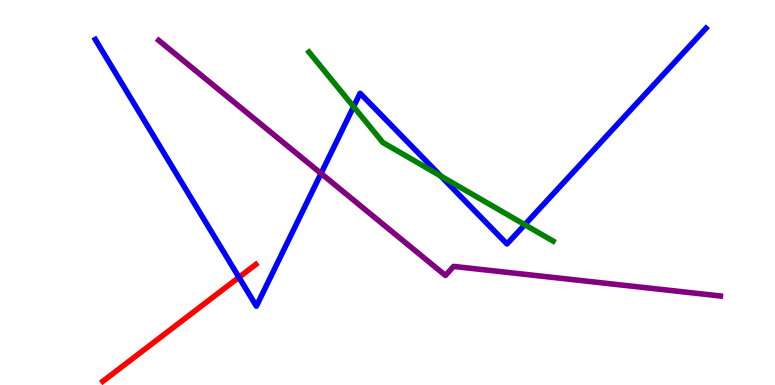[{'lines': ['blue', 'red'], 'intersections': [{'x': 3.08, 'y': 2.8}]}, {'lines': ['green', 'red'], 'intersections': []}, {'lines': ['purple', 'red'], 'intersections': []}, {'lines': ['blue', 'green'], 'intersections': [{'x': 4.56, 'y': 7.23}, {'x': 5.69, 'y': 5.43}, {'x': 6.77, 'y': 4.16}]}, {'lines': ['blue', 'purple'], 'intersections': [{'x': 4.14, 'y': 5.49}]}, {'lines': ['green', 'purple'], 'intersections': []}]